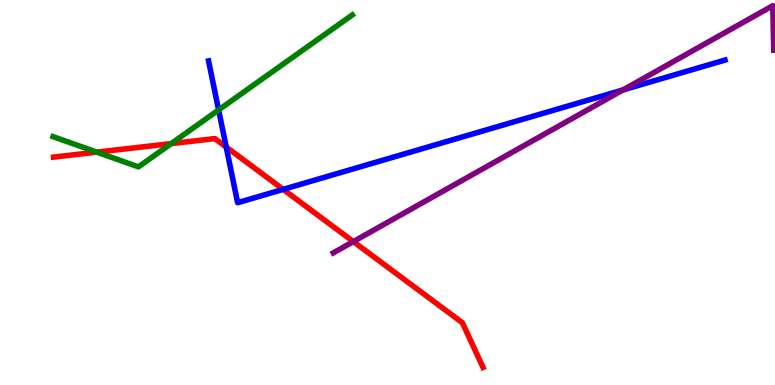[{'lines': ['blue', 'red'], 'intersections': [{'x': 2.92, 'y': 6.18}, {'x': 3.65, 'y': 5.08}]}, {'lines': ['green', 'red'], 'intersections': [{'x': 1.25, 'y': 6.05}, {'x': 2.21, 'y': 6.27}]}, {'lines': ['purple', 'red'], 'intersections': [{'x': 4.56, 'y': 3.72}]}, {'lines': ['blue', 'green'], 'intersections': [{'x': 2.82, 'y': 7.14}]}, {'lines': ['blue', 'purple'], 'intersections': [{'x': 8.04, 'y': 7.66}]}, {'lines': ['green', 'purple'], 'intersections': []}]